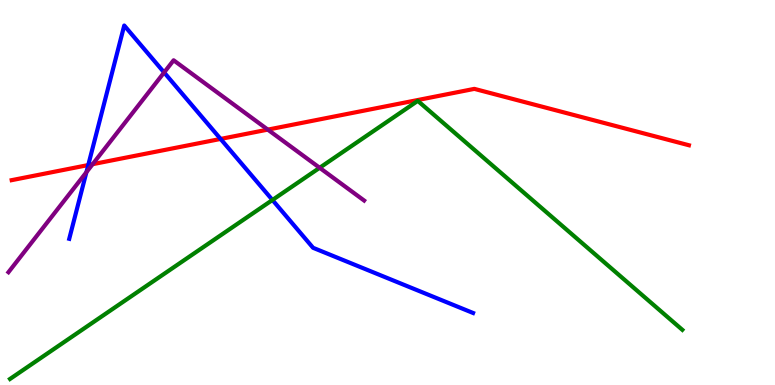[{'lines': ['blue', 'red'], 'intersections': [{'x': 1.14, 'y': 5.71}, {'x': 2.85, 'y': 6.39}]}, {'lines': ['green', 'red'], 'intersections': []}, {'lines': ['purple', 'red'], 'intersections': [{'x': 1.2, 'y': 5.74}, {'x': 3.46, 'y': 6.63}]}, {'lines': ['blue', 'green'], 'intersections': [{'x': 3.52, 'y': 4.81}]}, {'lines': ['blue', 'purple'], 'intersections': [{'x': 1.12, 'y': 5.53}, {'x': 2.12, 'y': 8.12}]}, {'lines': ['green', 'purple'], 'intersections': [{'x': 4.12, 'y': 5.64}]}]